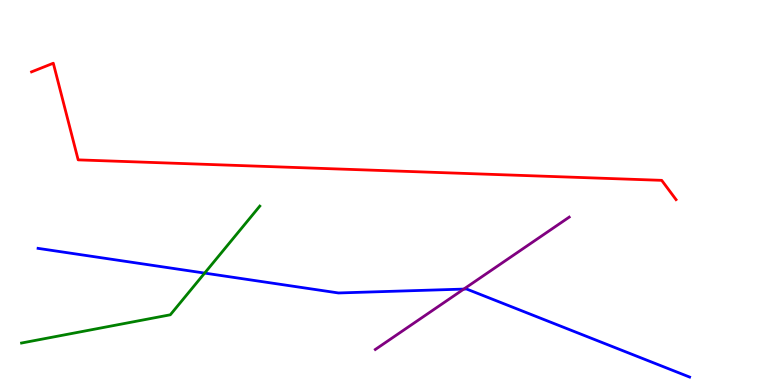[{'lines': ['blue', 'red'], 'intersections': []}, {'lines': ['green', 'red'], 'intersections': []}, {'lines': ['purple', 'red'], 'intersections': []}, {'lines': ['blue', 'green'], 'intersections': [{'x': 2.64, 'y': 2.91}]}, {'lines': ['blue', 'purple'], 'intersections': [{'x': 5.98, 'y': 2.49}]}, {'lines': ['green', 'purple'], 'intersections': []}]